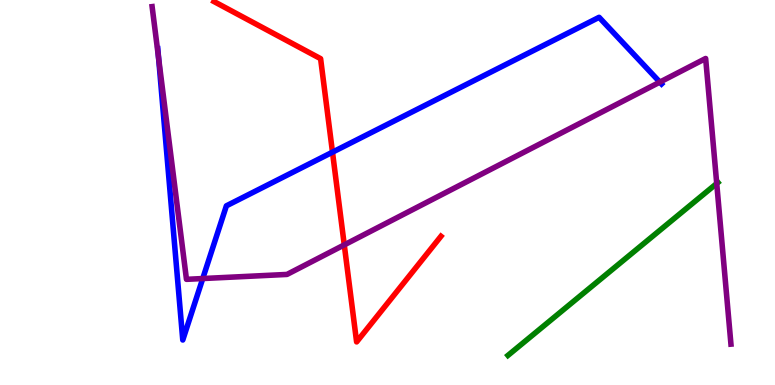[{'lines': ['blue', 'red'], 'intersections': [{'x': 4.29, 'y': 6.05}]}, {'lines': ['green', 'red'], 'intersections': []}, {'lines': ['purple', 'red'], 'intersections': [{'x': 4.44, 'y': 3.64}]}, {'lines': ['blue', 'green'], 'intersections': []}, {'lines': ['blue', 'purple'], 'intersections': [{'x': 2.05, 'y': 8.49}, {'x': 2.62, 'y': 2.77}, {'x': 8.51, 'y': 7.87}]}, {'lines': ['green', 'purple'], 'intersections': [{'x': 9.25, 'y': 5.23}]}]